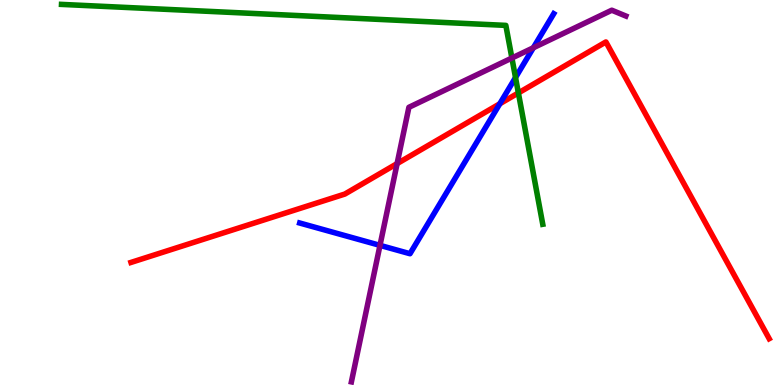[{'lines': ['blue', 'red'], 'intersections': [{'x': 6.45, 'y': 7.3}]}, {'lines': ['green', 'red'], 'intersections': [{'x': 6.69, 'y': 7.59}]}, {'lines': ['purple', 'red'], 'intersections': [{'x': 5.12, 'y': 5.75}]}, {'lines': ['blue', 'green'], 'intersections': [{'x': 6.65, 'y': 7.99}]}, {'lines': ['blue', 'purple'], 'intersections': [{'x': 4.9, 'y': 3.63}, {'x': 6.88, 'y': 8.76}]}, {'lines': ['green', 'purple'], 'intersections': [{'x': 6.61, 'y': 8.49}]}]